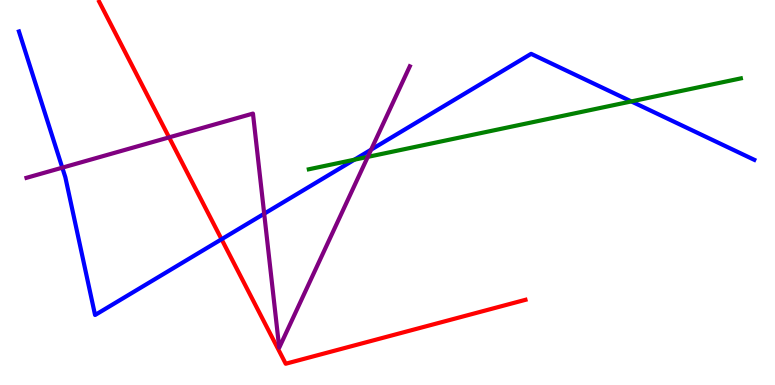[{'lines': ['blue', 'red'], 'intersections': [{'x': 2.86, 'y': 3.79}]}, {'lines': ['green', 'red'], 'intersections': []}, {'lines': ['purple', 'red'], 'intersections': [{'x': 2.18, 'y': 6.43}]}, {'lines': ['blue', 'green'], 'intersections': [{'x': 4.57, 'y': 5.85}, {'x': 8.15, 'y': 7.37}]}, {'lines': ['blue', 'purple'], 'intersections': [{'x': 0.804, 'y': 5.65}, {'x': 3.41, 'y': 4.45}, {'x': 4.79, 'y': 6.11}]}, {'lines': ['green', 'purple'], 'intersections': [{'x': 4.75, 'y': 5.93}]}]